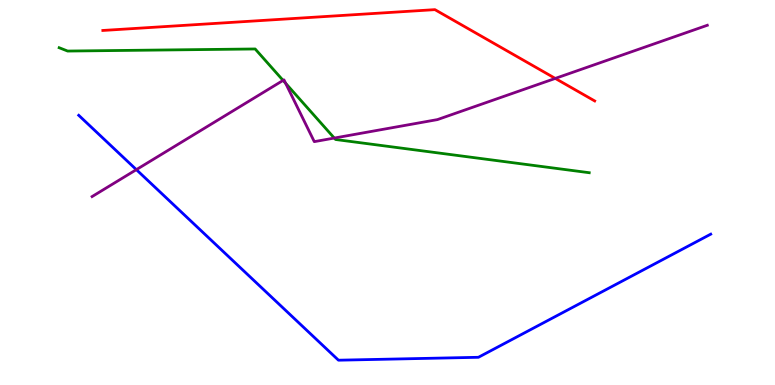[{'lines': ['blue', 'red'], 'intersections': []}, {'lines': ['green', 'red'], 'intersections': []}, {'lines': ['purple', 'red'], 'intersections': [{'x': 7.16, 'y': 7.96}]}, {'lines': ['blue', 'green'], 'intersections': []}, {'lines': ['blue', 'purple'], 'intersections': [{'x': 1.76, 'y': 5.59}]}, {'lines': ['green', 'purple'], 'intersections': [{'x': 3.65, 'y': 7.91}, {'x': 3.69, 'y': 7.84}, {'x': 4.31, 'y': 6.41}]}]